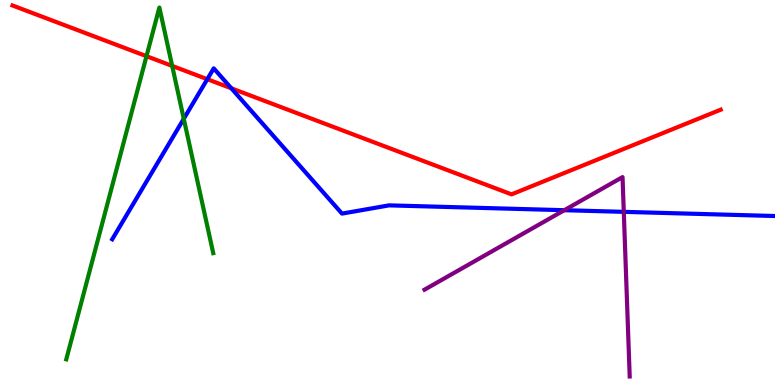[{'lines': ['blue', 'red'], 'intersections': [{'x': 2.67, 'y': 7.94}, {'x': 2.99, 'y': 7.71}]}, {'lines': ['green', 'red'], 'intersections': [{'x': 1.89, 'y': 8.54}, {'x': 2.22, 'y': 8.29}]}, {'lines': ['purple', 'red'], 'intersections': []}, {'lines': ['blue', 'green'], 'intersections': [{'x': 2.37, 'y': 6.91}]}, {'lines': ['blue', 'purple'], 'intersections': [{'x': 7.28, 'y': 4.54}, {'x': 8.05, 'y': 4.5}]}, {'lines': ['green', 'purple'], 'intersections': []}]